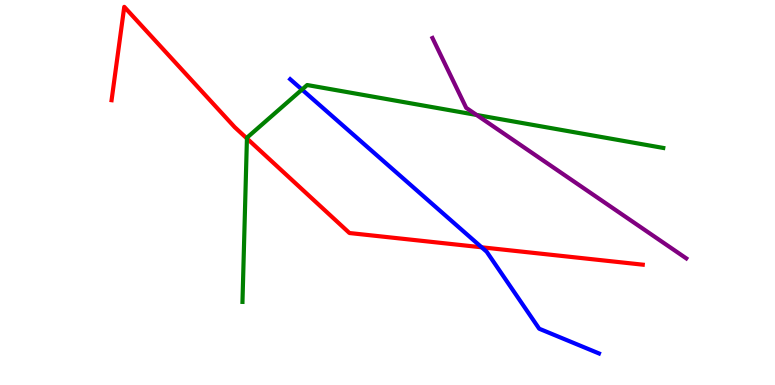[{'lines': ['blue', 'red'], 'intersections': [{'x': 6.21, 'y': 3.58}]}, {'lines': ['green', 'red'], 'intersections': [{'x': 3.19, 'y': 6.4}]}, {'lines': ['purple', 'red'], 'intersections': []}, {'lines': ['blue', 'green'], 'intersections': [{'x': 3.9, 'y': 7.67}]}, {'lines': ['blue', 'purple'], 'intersections': []}, {'lines': ['green', 'purple'], 'intersections': [{'x': 6.15, 'y': 7.01}]}]